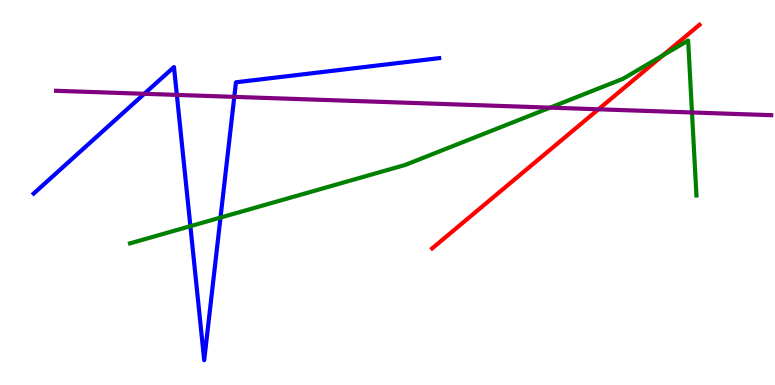[{'lines': ['blue', 'red'], 'intersections': []}, {'lines': ['green', 'red'], 'intersections': [{'x': 8.56, 'y': 8.56}]}, {'lines': ['purple', 'red'], 'intersections': [{'x': 7.72, 'y': 7.16}]}, {'lines': ['blue', 'green'], 'intersections': [{'x': 2.46, 'y': 4.13}, {'x': 2.85, 'y': 4.35}]}, {'lines': ['blue', 'purple'], 'intersections': [{'x': 1.86, 'y': 7.56}, {'x': 2.28, 'y': 7.53}, {'x': 3.02, 'y': 7.48}]}, {'lines': ['green', 'purple'], 'intersections': [{'x': 7.1, 'y': 7.2}, {'x': 8.93, 'y': 7.08}]}]